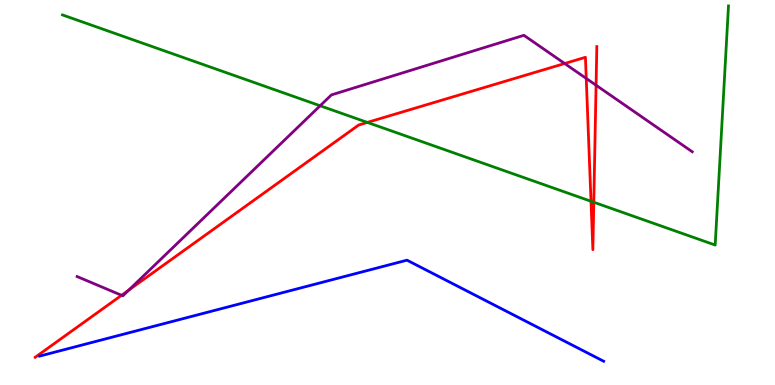[{'lines': ['blue', 'red'], 'intersections': []}, {'lines': ['green', 'red'], 'intersections': [{'x': 4.74, 'y': 6.82}, {'x': 7.63, 'y': 4.77}, {'x': 7.66, 'y': 4.75}]}, {'lines': ['purple', 'red'], 'intersections': [{'x': 1.57, 'y': 2.33}, {'x': 1.66, 'y': 2.47}, {'x': 7.29, 'y': 8.35}, {'x': 7.56, 'y': 7.96}, {'x': 7.69, 'y': 7.79}]}, {'lines': ['blue', 'green'], 'intersections': []}, {'lines': ['blue', 'purple'], 'intersections': []}, {'lines': ['green', 'purple'], 'intersections': [{'x': 4.13, 'y': 7.25}]}]